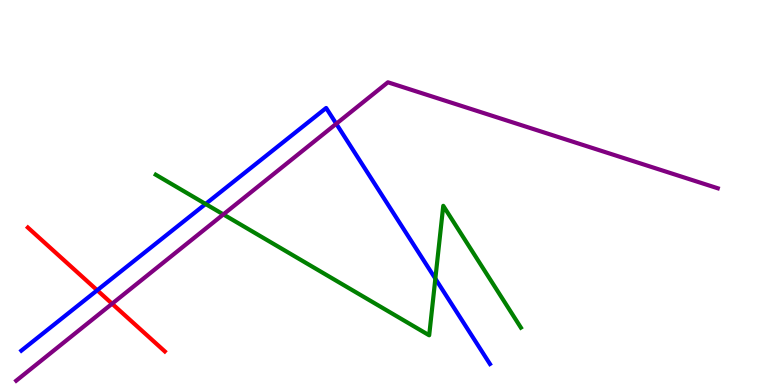[{'lines': ['blue', 'red'], 'intersections': [{'x': 1.25, 'y': 2.46}]}, {'lines': ['green', 'red'], 'intersections': []}, {'lines': ['purple', 'red'], 'intersections': [{'x': 1.45, 'y': 2.11}]}, {'lines': ['blue', 'green'], 'intersections': [{'x': 2.65, 'y': 4.7}, {'x': 5.62, 'y': 2.76}]}, {'lines': ['blue', 'purple'], 'intersections': [{'x': 4.34, 'y': 6.79}]}, {'lines': ['green', 'purple'], 'intersections': [{'x': 2.88, 'y': 4.43}]}]